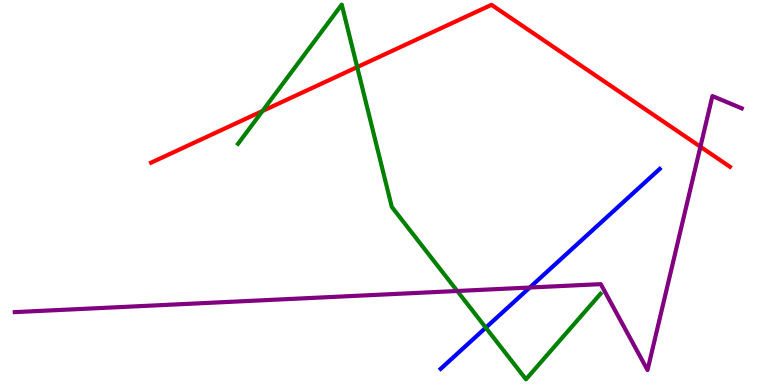[{'lines': ['blue', 'red'], 'intersections': []}, {'lines': ['green', 'red'], 'intersections': [{'x': 3.39, 'y': 7.12}, {'x': 4.61, 'y': 8.26}]}, {'lines': ['purple', 'red'], 'intersections': [{'x': 9.04, 'y': 6.19}]}, {'lines': ['blue', 'green'], 'intersections': [{'x': 6.27, 'y': 1.49}]}, {'lines': ['blue', 'purple'], 'intersections': [{'x': 6.84, 'y': 2.53}]}, {'lines': ['green', 'purple'], 'intersections': [{'x': 5.9, 'y': 2.44}]}]